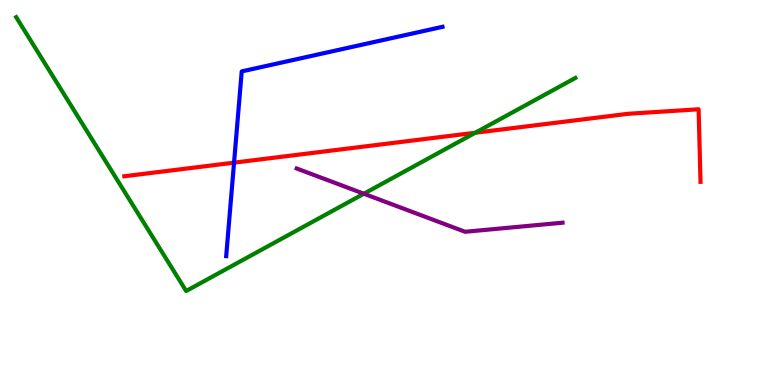[{'lines': ['blue', 'red'], 'intersections': [{'x': 3.02, 'y': 5.78}]}, {'lines': ['green', 'red'], 'intersections': [{'x': 6.13, 'y': 6.55}]}, {'lines': ['purple', 'red'], 'intersections': []}, {'lines': ['blue', 'green'], 'intersections': []}, {'lines': ['blue', 'purple'], 'intersections': []}, {'lines': ['green', 'purple'], 'intersections': [{'x': 4.69, 'y': 4.97}]}]